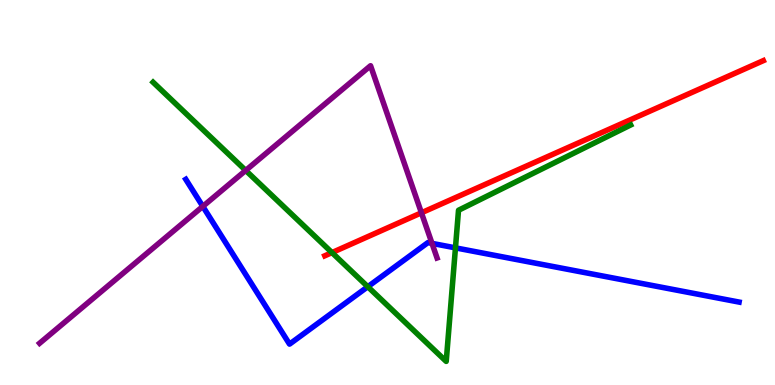[{'lines': ['blue', 'red'], 'intersections': []}, {'lines': ['green', 'red'], 'intersections': [{'x': 4.28, 'y': 3.44}]}, {'lines': ['purple', 'red'], 'intersections': [{'x': 5.44, 'y': 4.47}]}, {'lines': ['blue', 'green'], 'intersections': [{'x': 4.75, 'y': 2.55}, {'x': 5.88, 'y': 3.56}]}, {'lines': ['blue', 'purple'], 'intersections': [{'x': 2.62, 'y': 4.64}, {'x': 5.57, 'y': 3.68}]}, {'lines': ['green', 'purple'], 'intersections': [{'x': 3.17, 'y': 5.57}]}]